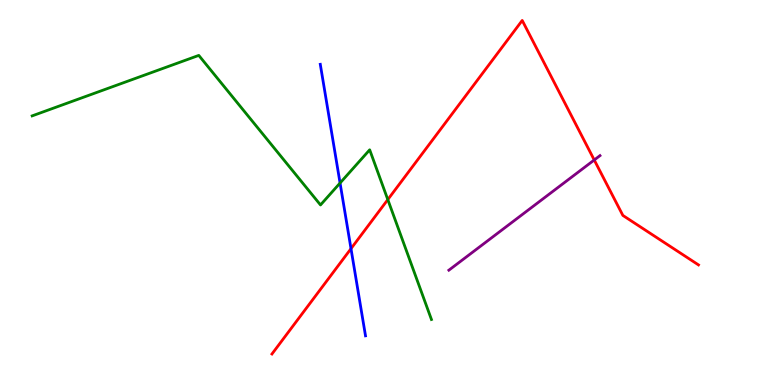[{'lines': ['blue', 'red'], 'intersections': [{'x': 4.53, 'y': 3.54}]}, {'lines': ['green', 'red'], 'intersections': [{'x': 5.0, 'y': 4.82}]}, {'lines': ['purple', 'red'], 'intersections': [{'x': 7.67, 'y': 5.84}]}, {'lines': ['blue', 'green'], 'intersections': [{'x': 4.39, 'y': 5.25}]}, {'lines': ['blue', 'purple'], 'intersections': []}, {'lines': ['green', 'purple'], 'intersections': []}]